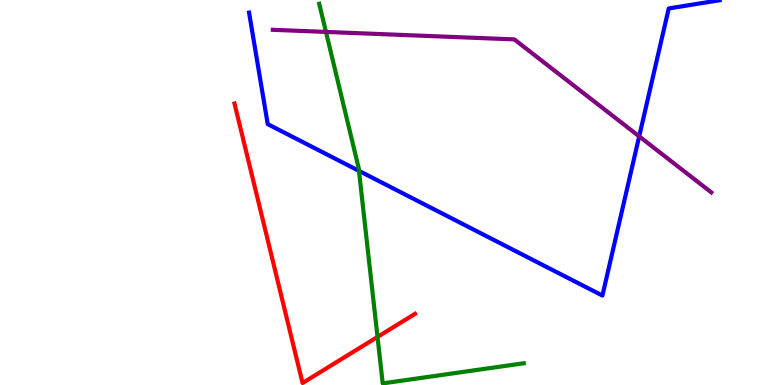[{'lines': ['blue', 'red'], 'intersections': []}, {'lines': ['green', 'red'], 'intersections': [{'x': 4.87, 'y': 1.25}]}, {'lines': ['purple', 'red'], 'intersections': []}, {'lines': ['blue', 'green'], 'intersections': [{'x': 4.63, 'y': 5.56}]}, {'lines': ['blue', 'purple'], 'intersections': [{'x': 8.25, 'y': 6.46}]}, {'lines': ['green', 'purple'], 'intersections': [{'x': 4.21, 'y': 9.17}]}]